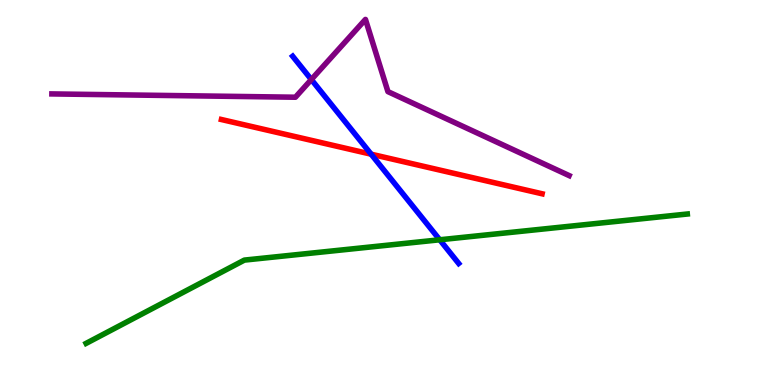[{'lines': ['blue', 'red'], 'intersections': [{'x': 4.79, 'y': 6.0}]}, {'lines': ['green', 'red'], 'intersections': []}, {'lines': ['purple', 'red'], 'intersections': []}, {'lines': ['blue', 'green'], 'intersections': [{'x': 5.67, 'y': 3.77}]}, {'lines': ['blue', 'purple'], 'intersections': [{'x': 4.02, 'y': 7.93}]}, {'lines': ['green', 'purple'], 'intersections': []}]